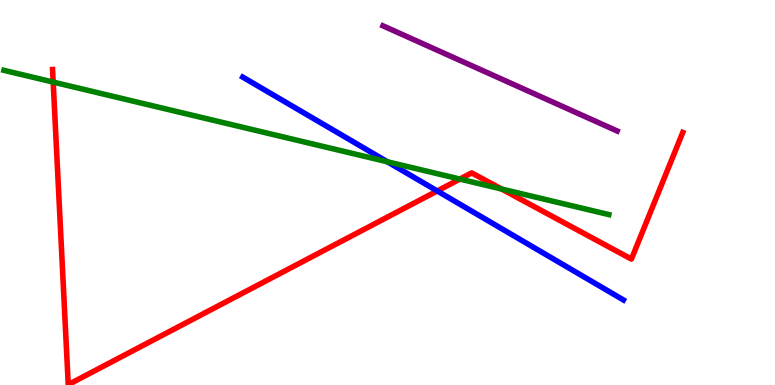[{'lines': ['blue', 'red'], 'intersections': [{'x': 5.64, 'y': 5.04}]}, {'lines': ['green', 'red'], 'intersections': [{'x': 0.686, 'y': 7.87}, {'x': 5.93, 'y': 5.35}, {'x': 6.47, 'y': 5.09}]}, {'lines': ['purple', 'red'], 'intersections': []}, {'lines': ['blue', 'green'], 'intersections': [{'x': 5.0, 'y': 5.8}]}, {'lines': ['blue', 'purple'], 'intersections': []}, {'lines': ['green', 'purple'], 'intersections': []}]